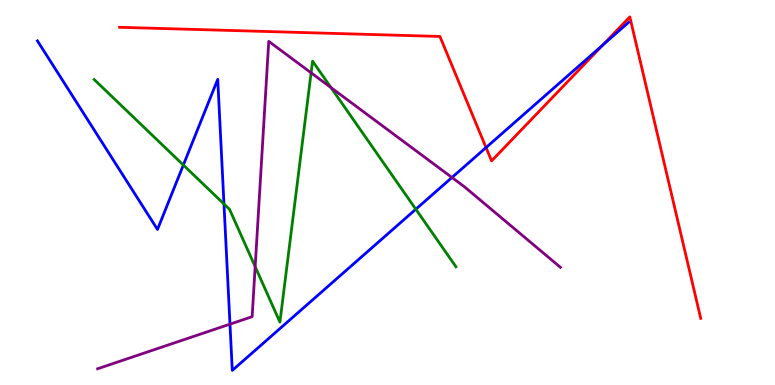[{'lines': ['blue', 'red'], 'intersections': [{'x': 6.27, 'y': 6.17}, {'x': 7.78, 'y': 8.83}]}, {'lines': ['green', 'red'], 'intersections': []}, {'lines': ['purple', 'red'], 'intersections': []}, {'lines': ['blue', 'green'], 'intersections': [{'x': 2.37, 'y': 5.71}, {'x': 2.89, 'y': 4.7}, {'x': 5.37, 'y': 4.57}]}, {'lines': ['blue', 'purple'], 'intersections': [{'x': 2.97, 'y': 1.58}, {'x': 5.83, 'y': 5.39}]}, {'lines': ['green', 'purple'], 'intersections': [{'x': 3.29, 'y': 3.07}, {'x': 4.01, 'y': 8.11}, {'x': 4.27, 'y': 7.72}]}]